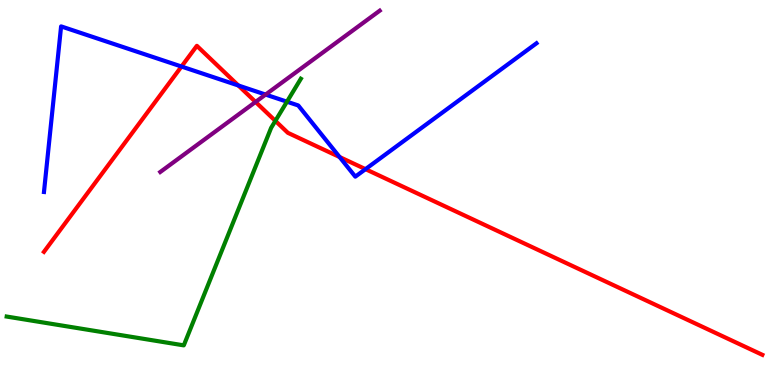[{'lines': ['blue', 'red'], 'intersections': [{'x': 2.34, 'y': 8.27}, {'x': 3.08, 'y': 7.78}, {'x': 4.38, 'y': 5.92}, {'x': 4.72, 'y': 5.61}]}, {'lines': ['green', 'red'], 'intersections': [{'x': 3.55, 'y': 6.86}]}, {'lines': ['purple', 'red'], 'intersections': [{'x': 3.3, 'y': 7.35}]}, {'lines': ['blue', 'green'], 'intersections': [{'x': 3.7, 'y': 7.36}]}, {'lines': ['blue', 'purple'], 'intersections': [{'x': 3.43, 'y': 7.54}]}, {'lines': ['green', 'purple'], 'intersections': []}]